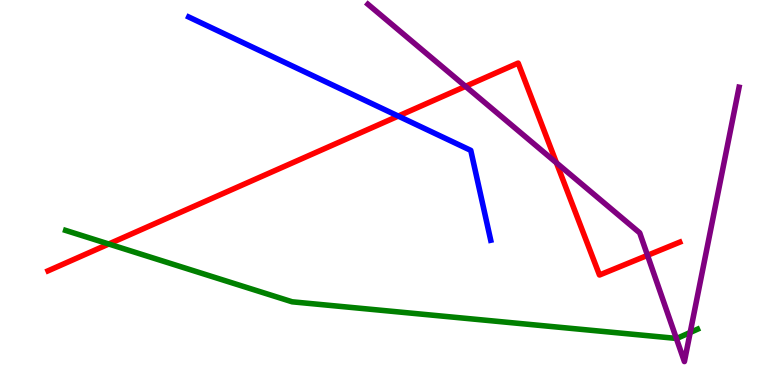[{'lines': ['blue', 'red'], 'intersections': [{'x': 5.14, 'y': 6.98}]}, {'lines': ['green', 'red'], 'intersections': [{'x': 1.4, 'y': 3.66}]}, {'lines': ['purple', 'red'], 'intersections': [{'x': 6.01, 'y': 7.76}, {'x': 7.18, 'y': 5.77}, {'x': 8.36, 'y': 3.37}]}, {'lines': ['blue', 'green'], 'intersections': []}, {'lines': ['blue', 'purple'], 'intersections': []}, {'lines': ['green', 'purple'], 'intersections': [{'x': 8.73, 'y': 1.21}, {'x': 8.91, 'y': 1.36}]}]